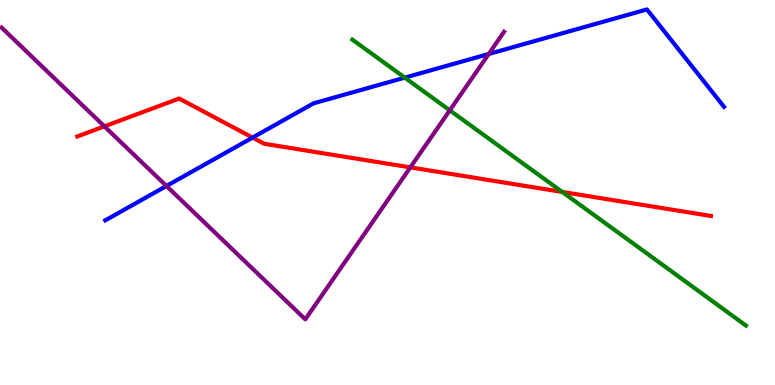[{'lines': ['blue', 'red'], 'intersections': [{'x': 3.26, 'y': 6.43}]}, {'lines': ['green', 'red'], 'intersections': [{'x': 7.25, 'y': 5.01}]}, {'lines': ['purple', 'red'], 'intersections': [{'x': 1.35, 'y': 6.72}, {'x': 5.29, 'y': 5.65}]}, {'lines': ['blue', 'green'], 'intersections': [{'x': 5.22, 'y': 7.98}]}, {'lines': ['blue', 'purple'], 'intersections': [{'x': 2.15, 'y': 5.17}, {'x': 6.31, 'y': 8.6}]}, {'lines': ['green', 'purple'], 'intersections': [{'x': 5.8, 'y': 7.13}]}]